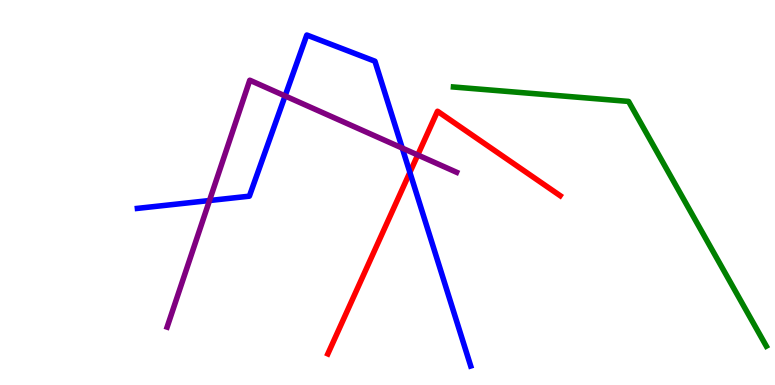[{'lines': ['blue', 'red'], 'intersections': [{'x': 5.29, 'y': 5.52}]}, {'lines': ['green', 'red'], 'intersections': []}, {'lines': ['purple', 'red'], 'intersections': [{'x': 5.39, 'y': 5.97}]}, {'lines': ['blue', 'green'], 'intersections': []}, {'lines': ['blue', 'purple'], 'intersections': [{'x': 2.7, 'y': 4.79}, {'x': 3.68, 'y': 7.51}, {'x': 5.19, 'y': 6.15}]}, {'lines': ['green', 'purple'], 'intersections': []}]